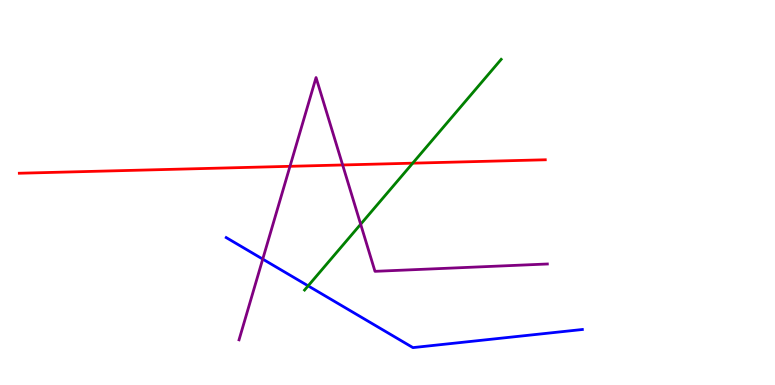[{'lines': ['blue', 'red'], 'intersections': []}, {'lines': ['green', 'red'], 'intersections': [{'x': 5.33, 'y': 5.76}]}, {'lines': ['purple', 'red'], 'intersections': [{'x': 3.74, 'y': 5.68}, {'x': 4.42, 'y': 5.72}]}, {'lines': ['blue', 'green'], 'intersections': [{'x': 3.98, 'y': 2.58}]}, {'lines': ['blue', 'purple'], 'intersections': [{'x': 3.39, 'y': 3.27}]}, {'lines': ['green', 'purple'], 'intersections': [{'x': 4.65, 'y': 4.18}]}]